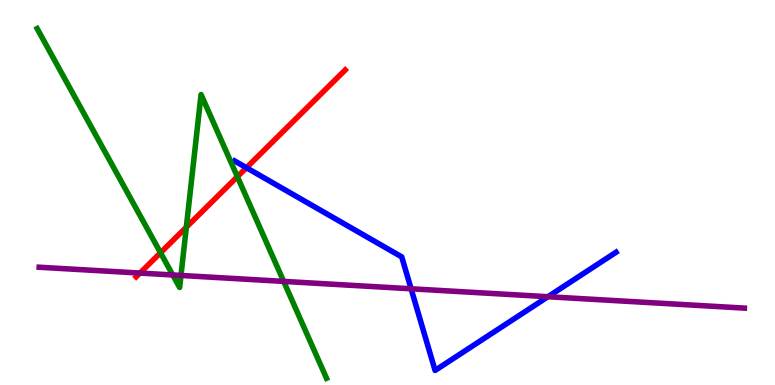[{'lines': ['blue', 'red'], 'intersections': [{'x': 3.18, 'y': 5.64}]}, {'lines': ['green', 'red'], 'intersections': [{'x': 2.07, 'y': 3.44}, {'x': 2.4, 'y': 4.1}, {'x': 3.06, 'y': 5.41}]}, {'lines': ['purple', 'red'], 'intersections': [{'x': 1.81, 'y': 2.91}]}, {'lines': ['blue', 'green'], 'intersections': []}, {'lines': ['blue', 'purple'], 'intersections': [{'x': 5.3, 'y': 2.5}, {'x': 7.07, 'y': 2.29}]}, {'lines': ['green', 'purple'], 'intersections': [{'x': 2.23, 'y': 2.86}, {'x': 2.34, 'y': 2.85}, {'x': 3.66, 'y': 2.69}]}]